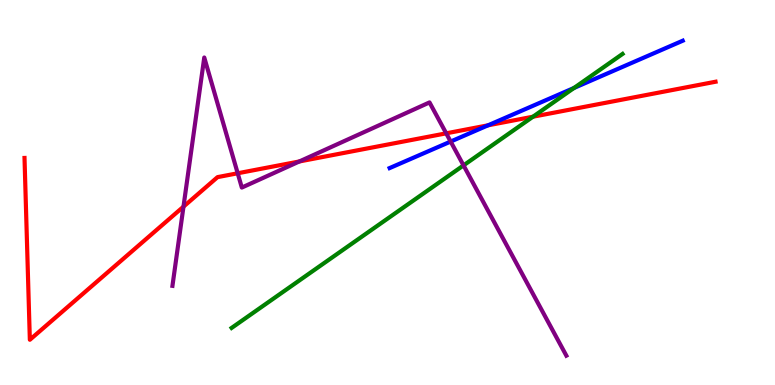[{'lines': ['blue', 'red'], 'intersections': [{'x': 6.3, 'y': 6.74}]}, {'lines': ['green', 'red'], 'intersections': [{'x': 6.88, 'y': 6.97}]}, {'lines': ['purple', 'red'], 'intersections': [{'x': 2.37, 'y': 4.63}, {'x': 3.07, 'y': 5.5}, {'x': 3.86, 'y': 5.81}, {'x': 5.76, 'y': 6.54}]}, {'lines': ['blue', 'green'], 'intersections': [{'x': 7.41, 'y': 7.72}]}, {'lines': ['blue', 'purple'], 'intersections': [{'x': 5.81, 'y': 6.32}]}, {'lines': ['green', 'purple'], 'intersections': [{'x': 5.98, 'y': 5.7}]}]